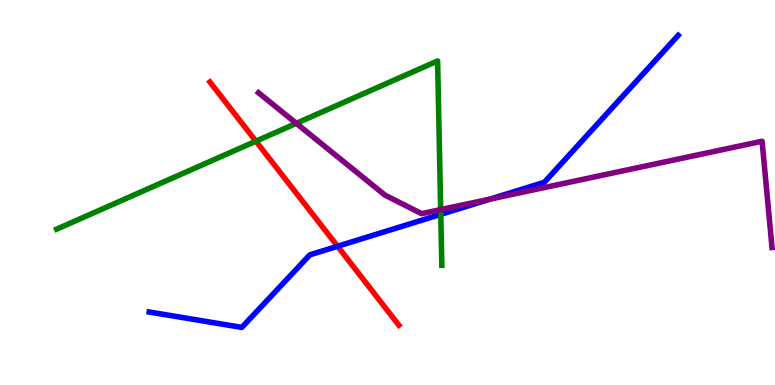[{'lines': ['blue', 'red'], 'intersections': [{'x': 4.36, 'y': 3.6}]}, {'lines': ['green', 'red'], 'intersections': [{'x': 3.3, 'y': 6.33}]}, {'lines': ['purple', 'red'], 'intersections': []}, {'lines': ['blue', 'green'], 'intersections': [{'x': 5.69, 'y': 4.43}]}, {'lines': ['blue', 'purple'], 'intersections': [{'x': 6.33, 'y': 4.83}]}, {'lines': ['green', 'purple'], 'intersections': [{'x': 3.82, 'y': 6.8}, {'x': 5.69, 'y': 4.56}]}]